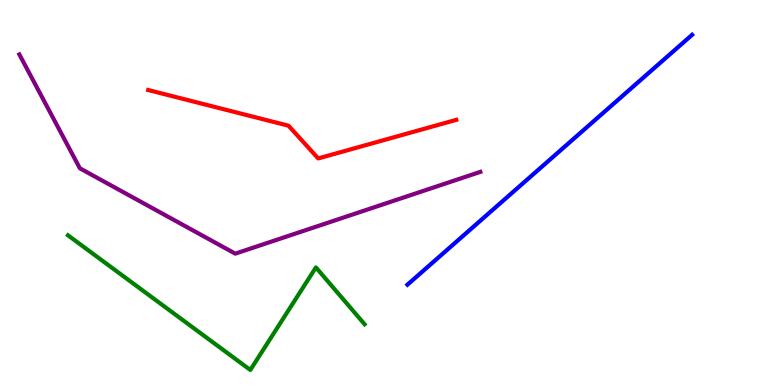[{'lines': ['blue', 'red'], 'intersections': []}, {'lines': ['green', 'red'], 'intersections': []}, {'lines': ['purple', 'red'], 'intersections': []}, {'lines': ['blue', 'green'], 'intersections': []}, {'lines': ['blue', 'purple'], 'intersections': []}, {'lines': ['green', 'purple'], 'intersections': []}]